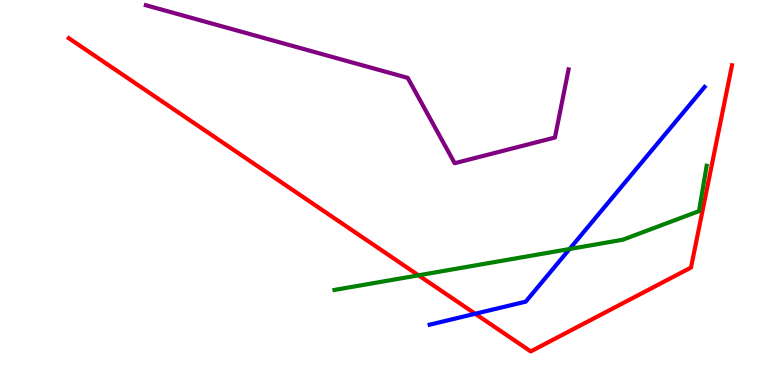[{'lines': ['blue', 'red'], 'intersections': [{'x': 6.13, 'y': 1.85}]}, {'lines': ['green', 'red'], 'intersections': [{'x': 5.4, 'y': 2.85}]}, {'lines': ['purple', 'red'], 'intersections': []}, {'lines': ['blue', 'green'], 'intersections': [{'x': 7.35, 'y': 3.53}]}, {'lines': ['blue', 'purple'], 'intersections': []}, {'lines': ['green', 'purple'], 'intersections': []}]